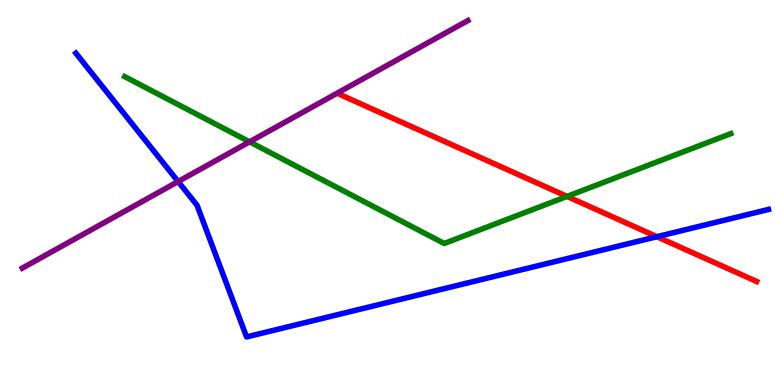[{'lines': ['blue', 'red'], 'intersections': [{'x': 8.48, 'y': 3.85}]}, {'lines': ['green', 'red'], 'intersections': [{'x': 7.32, 'y': 4.9}]}, {'lines': ['purple', 'red'], 'intersections': []}, {'lines': ['blue', 'green'], 'intersections': []}, {'lines': ['blue', 'purple'], 'intersections': [{'x': 2.3, 'y': 5.28}]}, {'lines': ['green', 'purple'], 'intersections': [{'x': 3.22, 'y': 6.32}]}]